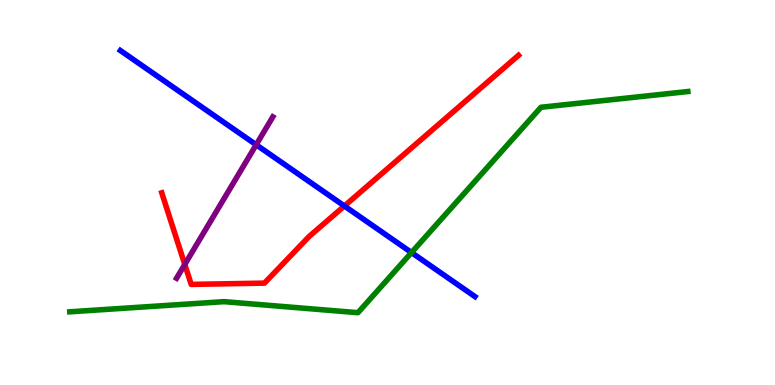[{'lines': ['blue', 'red'], 'intersections': [{'x': 4.44, 'y': 4.65}]}, {'lines': ['green', 'red'], 'intersections': []}, {'lines': ['purple', 'red'], 'intersections': [{'x': 2.38, 'y': 3.13}]}, {'lines': ['blue', 'green'], 'intersections': [{'x': 5.31, 'y': 3.44}]}, {'lines': ['blue', 'purple'], 'intersections': [{'x': 3.31, 'y': 6.24}]}, {'lines': ['green', 'purple'], 'intersections': []}]